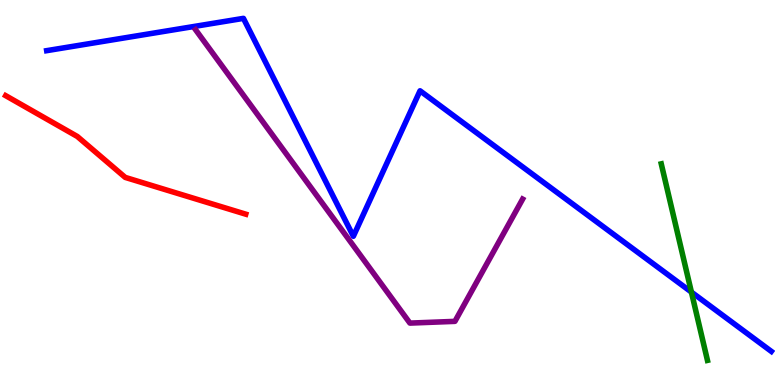[{'lines': ['blue', 'red'], 'intersections': []}, {'lines': ['green', 'red'], 'intersections': []}, {'lines': ['purple', 'red'], 'intersections': []}, {'lines': ['blue', 'green'], 'intersections': [{'x': 8.92, 'y': 2.41}]}, {'lines': ['blue', 'purple'], 'intersections': []}, {'lines': ['green', 'purple'], 'intersections': []}]